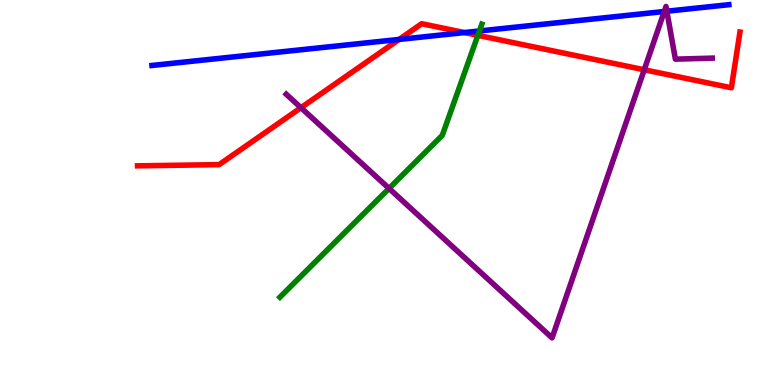[{'lines': ['blue', 'red'], 'intersections': [{'x': 5.15, 'y': 8.98}, {'x': 5.99, 'y': 9.15}]}, {'lines': ['green', 'red'], 'intersections': [{'x': 6.17, 'y': 9.08}]}, {'lines': ['purple', 'red'], 'intersections': [{'x': 3.88, 'y': 7.2}, {'x': 8.31, 'y': 8.19}]}, {'lines': ['blue', 'green'], 'intersections': [{'x': 6.19, 'y': 9.2}]}, {'lines': ['blue', 'purple'], 'intersections': [{'x': 8.57, 'y': 9.7}, {'x': 8.6, 'y': 9.71}]}, {'lines': ['green', 'purple'], 'intersections': [{'x': 5.02, 'y': 5.11}]}]